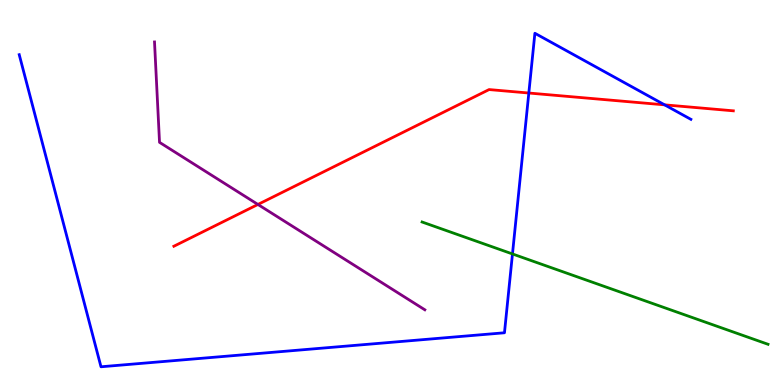[{'lines': ['blue', 'red'], 'intersections': [{'x': 6.82, 'y': 7.58}, {'x': 8.58, 'y': 7.28}]}, {'lines': ['green', 'red'], 'intersections': []}, {'lines': ['purple', 'red'], 'intersections': [{'x': 3.33, 'y': 4.69}]}, {'lines': ['blue', 'green'], 'intersections': [{'x': 6.61, 'y': 3.4}]}, {'lines': ['blue', 'purple'], 'intersections': []}, {'lines': ['green', 'purple'], 'intersections': []}]